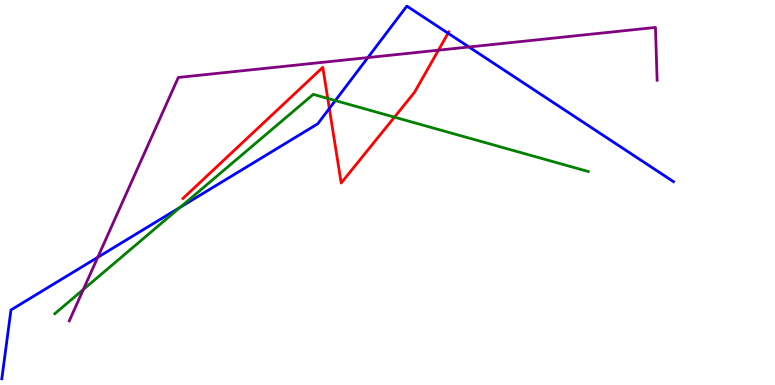[{'lines': ['blue', 'red'], 'intersections': [{'x': 4.25, 'y': 7.18}, {'x': 5.78, 'y': 9.14}]}, {'lines': ['green', 'red'], 'intersections': [{'x': 4.23, 'y': 7.44}, {'x': 5.09, 'y': 6.96}]}, {'lines': ['purple', 'red'], 'intersections': [{'x': 5.66, 'y': 8.7}]}, {'lines': ['blue', 'green'], 'intersections': [{'x': 2.33, 'y': 4.62}, {'x': 4.33, 'y': 7.39}]}, {'lines': ['blue', 'purple'], 'intersections': [{'x': 1.26, 'y': 3.32}, {'x': 4.75, 'y': 8.5}, {'x': 6.05, 'y': 8.78}]}, {'lines': ['green', 'purple'], 'intersections': [{'x': 1.08, 'y': 2.48}]}]